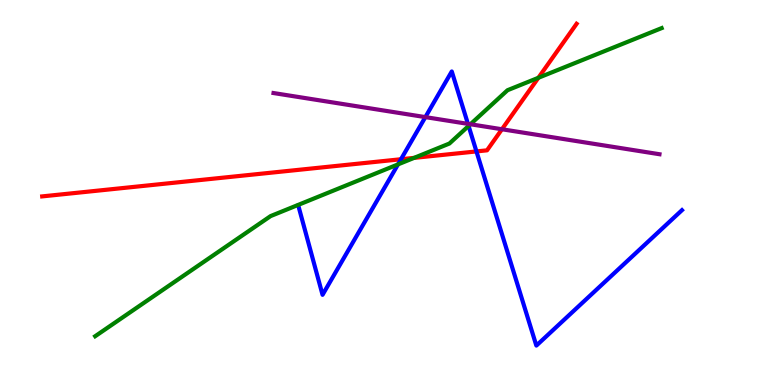[{'lines': ['blue', 'red'], 'intersections': [{'x': 5.17, 'y': 5.86}, {'x': 6.15, 'y': 6.07}]}, {'lines': ['green', 'red'], 'intersections': [{'x': 5.34, 'y': 5.9}, {'x': 6.95, 'y': 7.98}]}, {'lines': ['purple', 'red'], 'intersections': [{'x': 6.48, 'y': 6.64}]}, {'lines': ['blue', 'green'], 'intersections': [{'x': 5.14, 'y': 5.73}, {'x': 6.05, 'y': 6.73}]}, {'lines': ['blue', 'purple'], 'intersections': [{'x': 5.49, 'y': 6.96}, {'x': 6.04, 'y': 6.78}]}, {'lines': ['green', 'purple'], 'intersections': [{'x': 6.07, 'y': 6.77}]}]